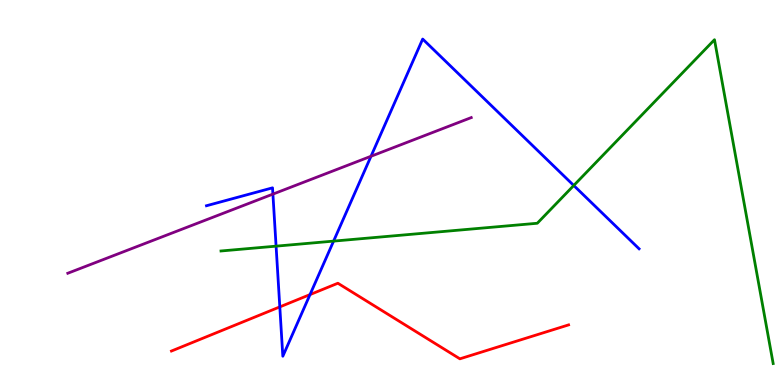[{'lines': ['blue', 'red'], 'intersections': [{'x': 3.61, 'y': 2.03}, {'x': 4.0, 'y': 2.35}]}, {'lines': ['green', 'red'], 'intersections': []}, {'lines': ['purple', 'red'], 'intersections': []}, {'lines': ['blue', 'green'], 'intersections': [{'x': 3.56, 'y': 3.61}, {'x': 4.3, 'y': 3.74}, {'x': 7.4, 'y': 5.18}]}, {'lines': ['blue', 'purple'], 'intersections': [{'x': 3.52, 'y': 4.96}, {'x': 4.79, 'y': 5.94}]}, {'lines': ['green', 'purple'], 'intersections': []}]